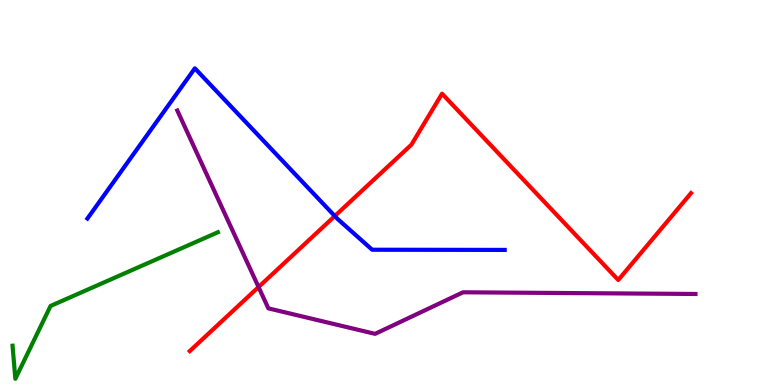[{'lines': ['blue', 'red'], 'intersections': [{'x': 4.32, 'y': 4.39}]}, {'lines': ['green', 'red'], 'intersections': []}, {'lines': ['purple', 'red'], 'intersections': [{'x': 3.34, 'y': 2.54}]}, {'lines': ['blue', 'green'], 'intersections': []}, {'lines': ['blue', 'purple'], 'intersections': []}, {'lines': ['green', 'purple'], 'intersections': []}]